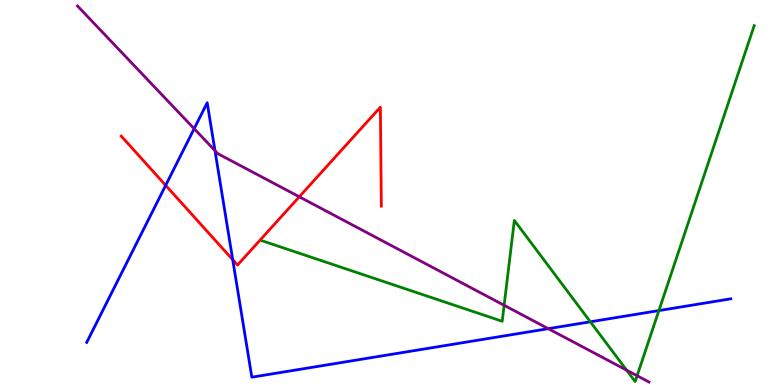[{'lines': ['blue', 'red'], 'intersections': [{'x': 2.14, 'y': 5.19}, {'x': 3.0, 'y': 3.25}]}, {'lines': ['green', 'red'], 'intersections': []}, {'lines': ['purple', 'red'], 'intersections': [{'x': 3.86, 'y': 4.89}]}, {'lines': ['blue', 'green'], 'intersections': [{'x': 7.62, 'y': 1.64}, {'x': 8.5, 'y': 1.93}]}, {'lines': ['blue', 'purple'], 'intersections': [{'x': 2.51, 'y': 6.66}, {'x': 2.77, 'y': 6.09}, {'x': 7.07, 'y': 1.46}]}, {'lines': ['green', 'purple'], 'intersections': [{'x': 6.5, 'y': 2.07}, {'x': 8.09, 'y': 0.385}, {'x': 8.22, 'y': 0.241}]}]